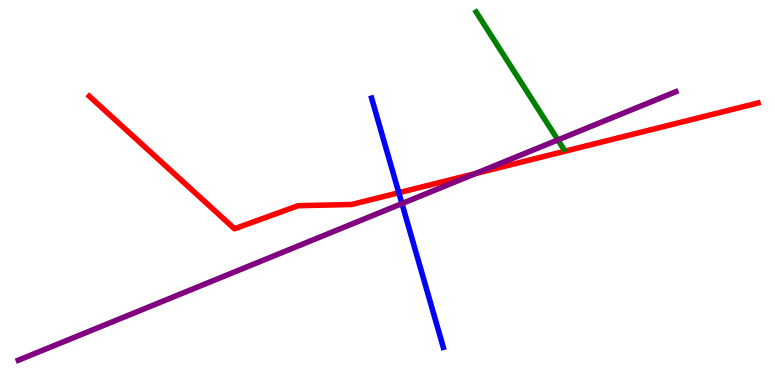[{'lines': ['blue', 'red'], 'intersections': [{'x': 5.15, 'y': 4.99}]}, {'lines': ['green', 'red'], 'intersections': []}, {'lines': ['purple', 'red'], 'intersections': [{'x': 6.14, 'y': 5.49}]}, {'lines': ['blue', 'green'], 'intersections': []}, {'lines': ['blue', 'purple'], 'intersections': [{'x': 5.19, 'y': 4.71}]}, {'lines': ['green', 'purple'], 'intersections': [{'x': 7.2, 'y': 6.37}]}]